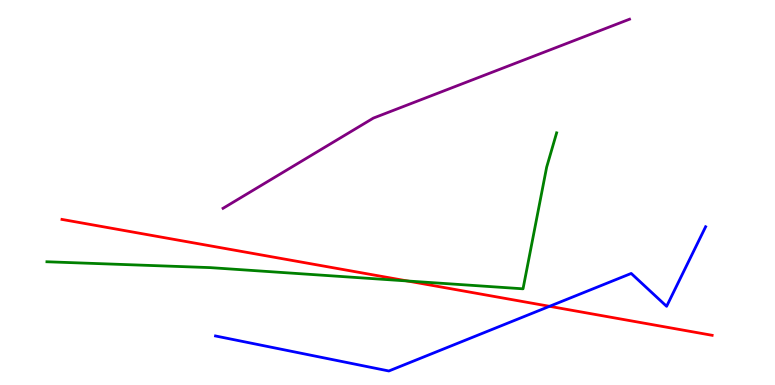[{'lines': ['blue', 'red'], 'intersections': [{'x': 7.09, 'y': 2.04}]}, {'lines': ['green', 'red'], 'intersections': [{'x': 5.26, 'y': 2.7}]}, {'lines': ['purple', 'red'], 'intersections': []}, {'lines': ['blue', 'green'], 'intersections': []}, {'lines': ['blue', 'purple'], 'intersections': []}, {'lines': ['green', 'purple'], 'intersections': []}]